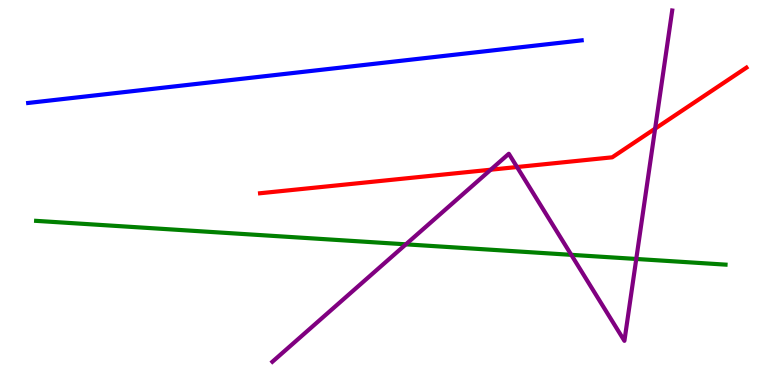[{'lines': ['blue', 'red'], 'intersections': []}, {'lines': ['green', 'red'], 'intersections': []}, {'lines': ['purple', 'red'], 'intersections': [{'x': 6.33, 'y': 5.59}, {'x': 6.67, 'y': 5.66}, {'x': 8.45, 'y': 6.66}]}, {'lines': ['blue', 'green'], 'intersections': []}, {'lines': ['blue', 'purple'], 'intersections': []}, {'lines': ['green', 'purple'], 'intersections': [{'x': 5.24, 'y': 3.65}, {'x': 7.37, 'y': 3.38}, {'x': 8.21, 'y': 3.27}]}]